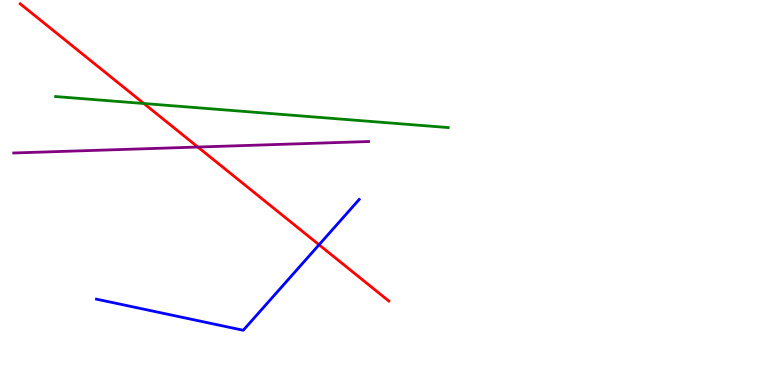[{'lines': ['blue', 'red'], 'intersections': [{'x': 4.12, 'y': 3.64}]}, {'lines': ['green', 'red'], 'intersections': [{'x': 1.86, 'y': 7.31}]}, {'lines': ['purple', 'red'], 'intersections': [{'x': 2.55, 'y': 6.18}]}, {'lines': ['blue', 'green'], 'intersections': []}, {'lines': ['blue', 'purple'], 'intersections': []}, {'lines': ['green', 'purple'], 'intersections': []}]